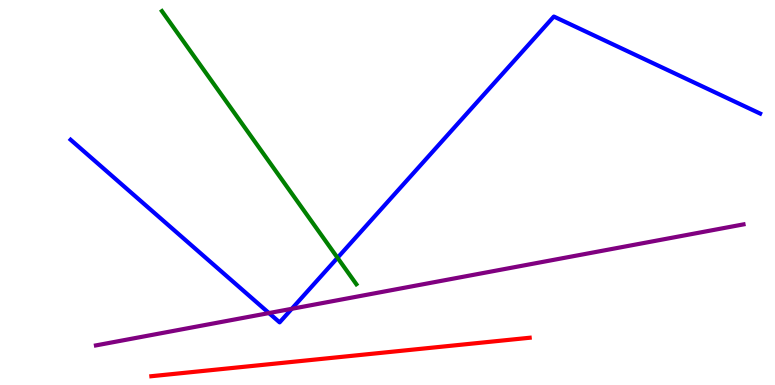[{'lines': ['blue', 'red'], 'intersections': []}, {'lines': ['green', 'red'], 'intersections': []}, {'lines': ['purple', 'red'], 'intersections': []}, {'lines': ['blue', 'green'], 'intersections': [{'x': 4.36, 'y': 3.3}]}, {'lines': ['blue', 'purple'], 'intersections': [{'x': 3.47, 'y': 1.87}, {'x': 3.76, 'y': 1.98}]}, {'lines': ['green', 'purple'], 'intersections': []}]